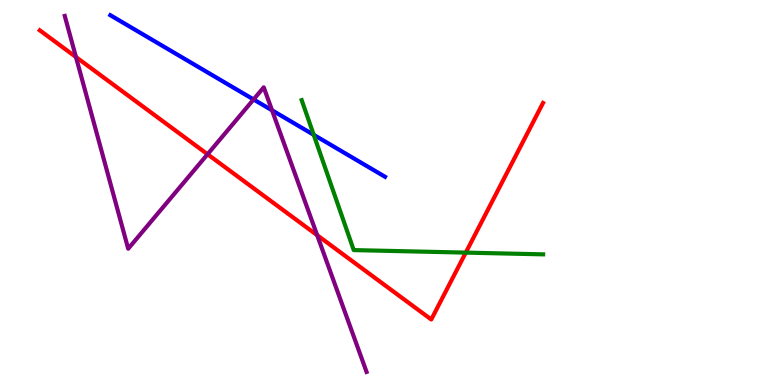[{'lines': ['blue', 'red'], 'intersections': []}, {'lines': ['green', 'red'], 'intersections': [{'x': 6.01, 'y': 3.44}]}, {'lines': ['purple', 'red'], 'intersections': [{'x': 0.98, 'y': 8.52}, {'x': 2.68, 'y': 5.99}, {'x': 4.09, 'y': 3.89}]}, {'lines': ['blue', 'green'], 'intersections': [{'x': 4.05, 'y': 6.5}]}, {'lines': ['blue', 'purple'], 'intersections': [{'x': 3.27, 'y': 7.42}, {'x': 3.51, 'y': 7.13}]}, {'lines': ['green', 'purple'], 'intersections': []}]